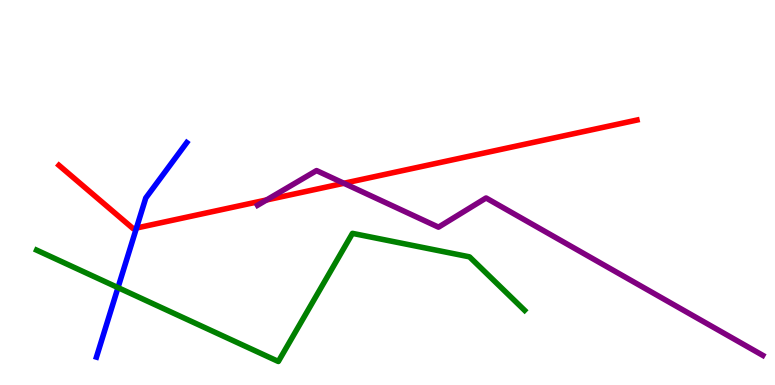[{'lines': ['blue', 'red'], 'intersections': [{'x': 1.76, 'y': 4.08}]}, {'lines': ['green', 'red'], 'intersections': []}, {'lines': ['purple', 'red'], 'intersections': [{'x': 3.44, 'y': 4.81}, {'x': 4.44, 'y': 5.24}]}, {'lines': ['blue', 'green'], 'intersections': [{'x': 1.52, 'y': 2.53}]}, {'lines': ['blue', 'purple'], 'intersections': []}, {'lines': ['green', 'purple'], 'intersections': []}]